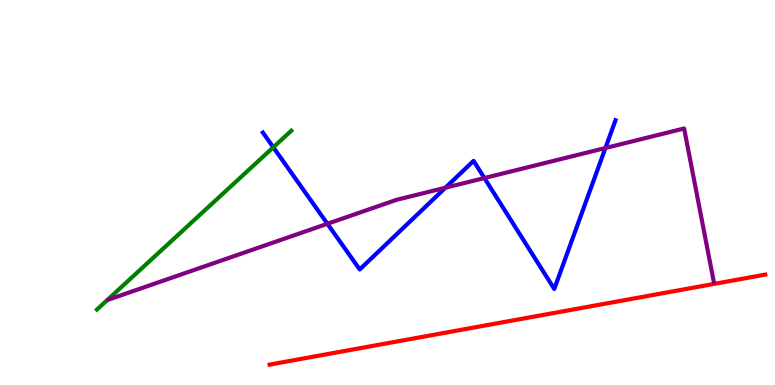[{'lines': ['blue', 'red'], 'intersections': []}, {'lines': ['green', 'red'], 'intersections': []}, {'lines': ['purple', 'red'], 'intersections': []}, {'lines': ['blue', 'green'], 'intersections': [{'x': 3.53, 'y': 6.17}]}, {'lines': ['blue', 'purple'], 'intersections': [{'x': 4.22, 'y': 4.19}, {'x': 5.75, 'y': 5.12}, {'x': 6.25, 'y': 5.38}, {'x': 7.81, 'y': 6.16}]}, {'lines': ['green', 'purple'], 'intersections': []}]